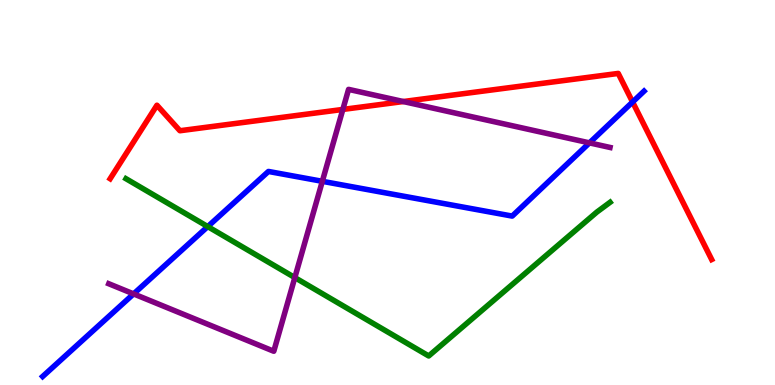[{'lines': ['blue', 'red'], 'intersections': [{'x': 8.16, 'y': 7.35}]}, {'lines': ['green', 'red'], 'intersections': []}, {'lines': ['purple', 'red'], 'intersections': [{'x': 4.42, 'y': 7.16}, {'x': 5.2, 'y': 7.36}]}, {'lines': ['blue', 'green'], 'intersections': [{'x': 2.68, 'y': 4.11}]}, {'lines': ['blue', 'purple'], 'intersections': [{'x': 1.72, 'y': 2.37}, {'x': 4.16, 'y': 5.29}, {'x': 7.61, 'y': 6.29}]}, {'lines': ['green', 'purple'], 'intersections': [{'x': 3.8, 'y': 2.79}]}]